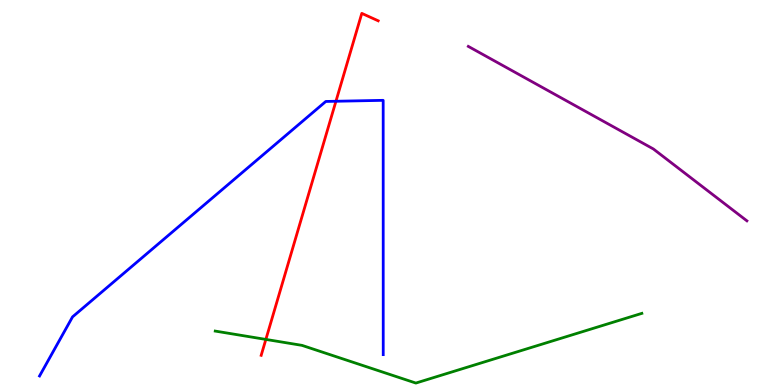[{'lines': ['blue', 'red'], 'intersections': [{'x': 4.33, 'y': 7.37}]}, {'lines': ['green', 'red'], 'intersections': [{'x': 3.43, 'y': 1.18}]}, {'lines': ['purple', 'red'], 'intersections': []}, {'lines': ['blue', 'green'], 'intersections': []}, {'lines': ['blue', 'purple'], 'intersections': []}, {'lines': ['green', 'purple'], 'intersections': []}]